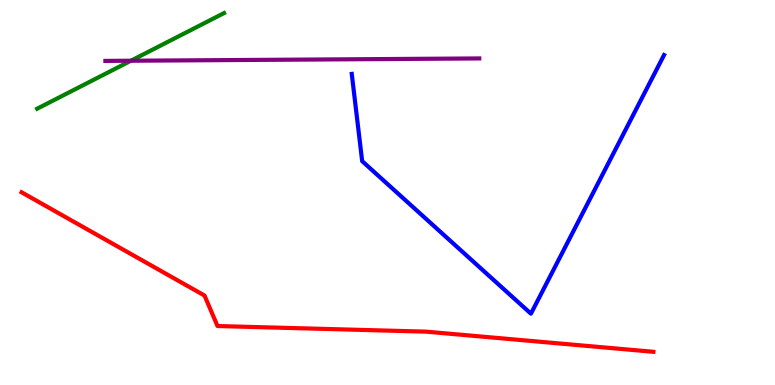[{'lines': ['blue', 'red'], 'intersections': []}, {'lines': ['green', 'red'], 'intersections': []}, {'lines': ['purple', 'red'], 'intersections': []}, {'lines': ['blue', 'green'], 'intersections': []}, {'lines': ['blue', 'purple'], 'intersections': []}, {'lines': ['green', 'purple'], 'intersections': [{'x': 1.69, 'y': 8.42}]}]